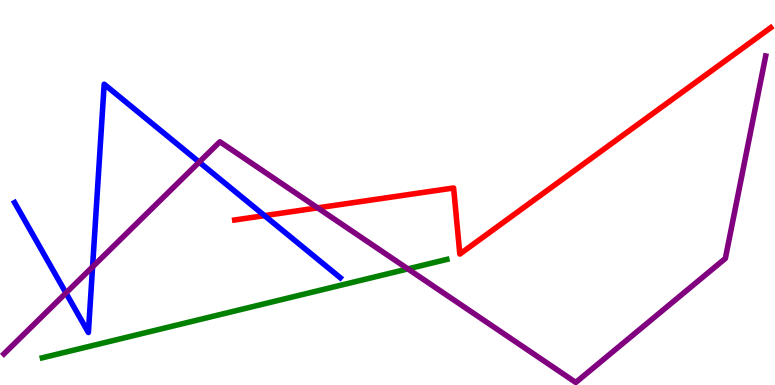[{'lines': ['blue', 'red'], 'intersections': [{'x': 3.41, 'y': 4.4}]}, {'lines': ['green', 'red'], 'intersections': []}, {'lines': ['purple', 'red'], 'intersections': [{'x': 4.1, 'y': 4.6}]}, {'lines': ['blue', 'green'], 'intersections': []}, {'lines': ['blue', 'purple'], 'intersections': [{'x': 0.851, 'y': 2.39}, {'x': 1.19, 'y': 3.07}, {'x': 2.57, 'y': 5.79}]}, {'lines': ['green', 'purple'], 'intersections': [{'x': 5.26, 'y': 3.02}]}]